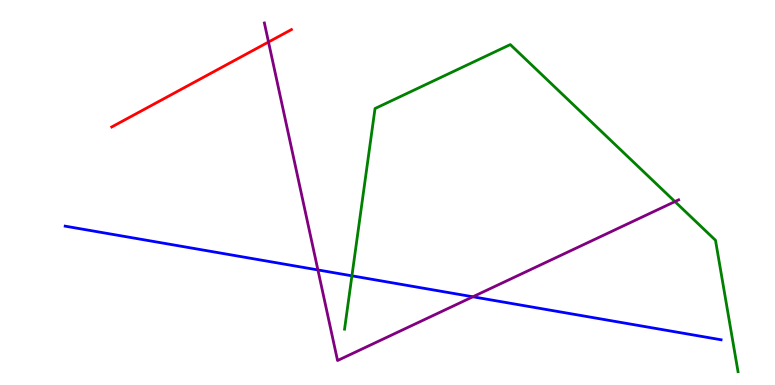[{'lines': ['blue', 'red'], 'intersections': []}, {'lines': ['green', 'red'], 'intersections': []}, {'lines': ['purple', 'red'], 'intersections': [{'x': 3.46, 'y': 8.91}]}, {'lines': ['blue', 'green'], 'intersections': [{'x': 4.54, 'y': 2.84}]}, {'lines': ['blue', 'purple'], 'intersections': [{'x': 4.1, 'y': 2.99}, {'x': 6.1, 'y': 2.29}]}, {'lines': ['green', 'purple'], 'intersections': [{'x': 8.71, 'y': 4.76}]}]